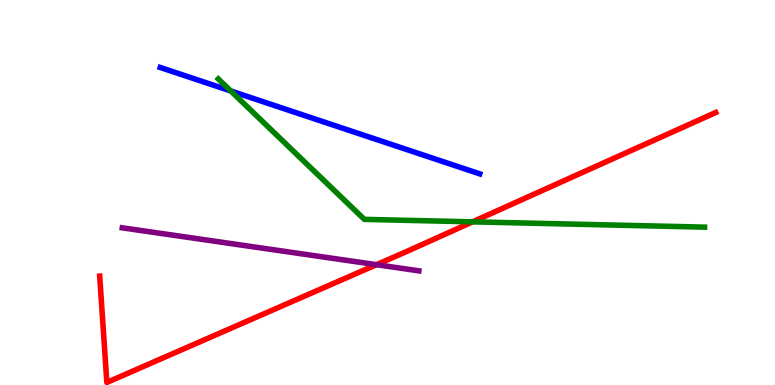[{'lines': ['blue', 'red'], 'intersections': []}, {'lines': ['green', 'red'], 'intersections': [{'x': 6.1, 'y': 4.24}]}, {'lines': ['purple', 'red'], 'intersections': [{'x': 4.86, 'y': 3.12}]}, {'lines': ['blue', 'green'], 'intersections': [{'x': 2.98, 'y': 7.64}]}, {'lines': ['blue', 'purple'], 'intersections': []}, {'lines': ['green', 'purple'], 'intersections': []}]